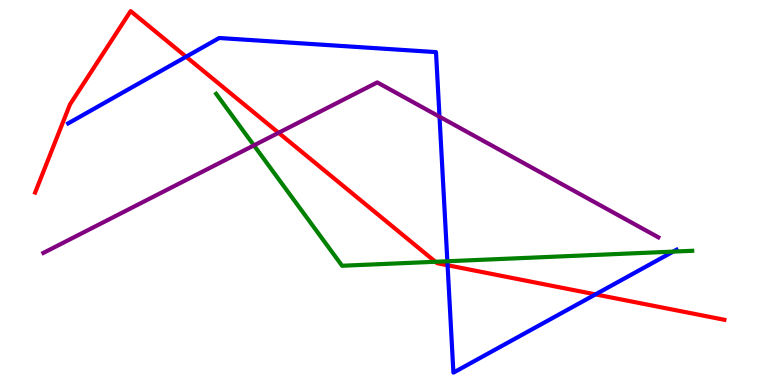[{'lines': ['blue', 'red'], 'intersections': [{'x': 2.4, 'y': 8.53}, {'x': 5.78, 'y': 3.11}, {'x': 7.68, 'y': 2.35}]}, {'lines': ['green', 'red'], 'intersections': [{'x': 5.62, 'y': 3.2}]}, {'lines': ['purple', 'red'], 'intersections': [{'x': 3.59, 'y': 6.55}]}, {'lines': ['blue', 'green'], 'intersections': [{'x': 5.77, 'y': 3.21}, {'x': 8.69, 'y': 3.46}]}, {'lines': ['blue', 'purple'], 'intersections': [{'x': 5.67, 'y': 6.97}]}, {'lines': ['green', 'purple'], 'intersections': [{'x': 3.28, 'y': 6.22}]}]